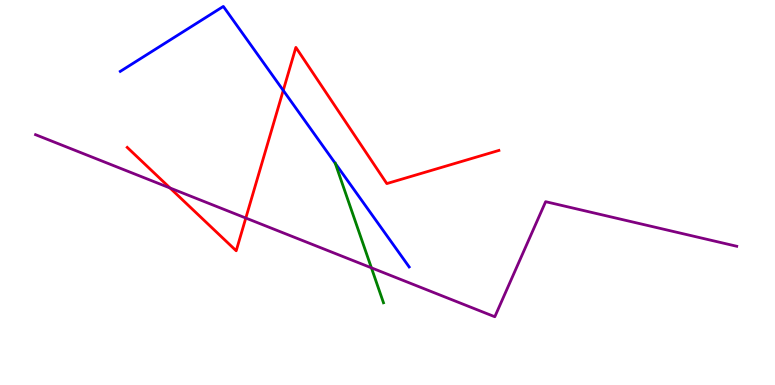[{'lines': ['blue', 'red'], 'intersections': [{'x': 3.65, 'y': 7.65}]}, {'lines': ['green', 'red'], 'intersections': []}, {'lines': ['purple', 'red'], 'intersections': [{'x': 2.19, 'y': 5.12}, {'x': 3.17, 'y': 4.34}]}, {'lines': ['blue', 'green'], 'intersections': [{'x': 4.33, 'y': 5.76}]}, {'lines': ['blue', 'purple'], 'intersections': []}, {'lines': ['green', 'purple'], 'intersections': [{'x': 4.79, 'y': 3.04}]}]